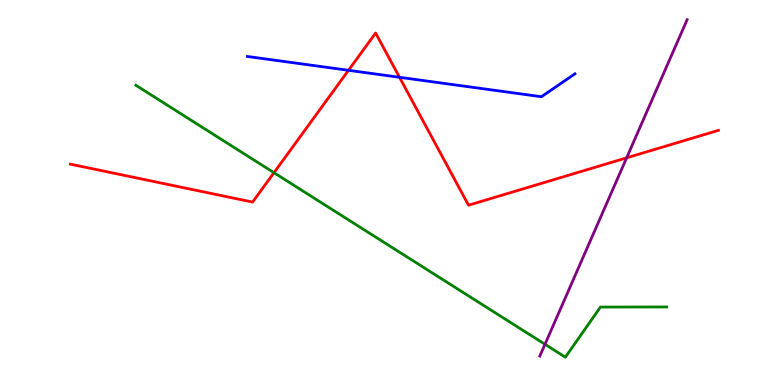[{'lines': ['blue', 'red'], 'intersections': [{'x': 4.5, 'y': 8.17}, {'x': 5.15, 'y': 7.99}]}, {'lines': ['green', 'red'], 'intersections': [{'x': 3.54, 'y': 5.51}]}, {'lines': ['purple', 'red'], 'intersections': [{'x': 8.09, 'y': 5.9}]}, {'lines': ['blue', 'green'], 'intersections': []}, {'lines': ['blue', 'purple'], 'intersections': []}, {'lines': ['green', 'purple'], 'intersections': [{'x': 7.03, 'y': 1.06}]}]